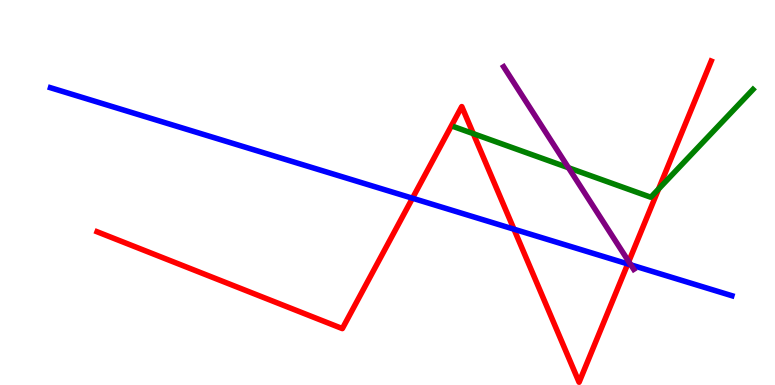[{'lines': ['blue', 'red'], 'intersections': [{'x': 5.32, 'y': 4.85}, {'x': 6.63, 'y': 4.05}, {'x': 8.1, 'y': 3.14}]}, {'lines': ['green', 'red'], 'intersections': [{'x': 6.11, 'y': 6.53}, {'x': 8.5, 'y': 5.09}]}, {'lines': ['purple', 'red'], 'intersections': [{'x': 8.11, 'y': 3.21}]}, {'lines': ['blue', 'green'], 'intersections': []}, {'lines': ['blue', 'purple'], 'intersections': [{'x': 8.14, 'y': 3.12}]}, {'lines': ['green', 'purple'], 'intersections': [{'x': 7.34, 'y': 5.64}]}]